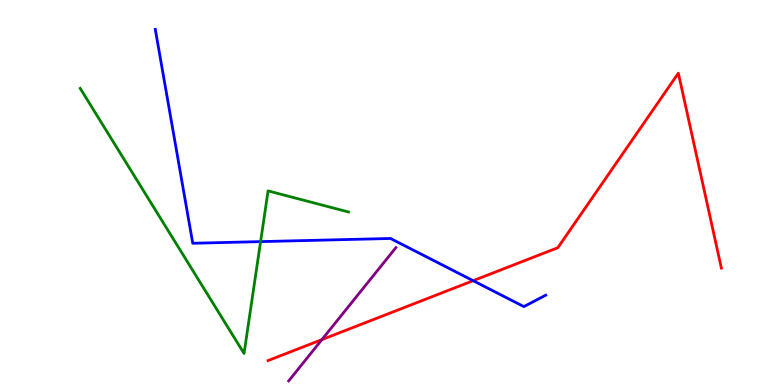[{'lines': ['blue', 'red'], 'intersections': [{'x': 6.11, 'y': 2.71}]}, {'lines': ['green', 'red'], 'intersections': []}, {'lines': ['purple', 'red'], 'intersections': [{'x': 4.15, 'y': 1.18}]}, {'lines': ['blue', 'green'], 'intersections': [{'x': 3.36, 'y': 3.72}]}, {'lines': ['blue', 'purple'], 'intersections': []}, {'lines': ['green', 'purple'], 'intersections': []}]